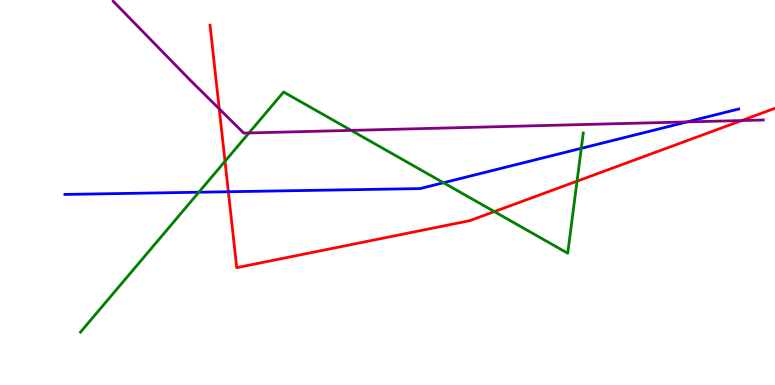[{'lines': ['blue', 'red'], 'intersections': [{'x': 2.95, 'y': 5.02}]}, {'lines': ['green', 'red'], 'intersections': [{'x': 2.9, 'y': 5.81}, {'x': 6.38, 'y': 4.5}, {'x': 7.45, 'y': 5.29}]}, {'lines': ['purple', 'red'], 'intersections': [{'x': 2.83, 'y': 7.17}, {'x': 9.57, 'y': 6.87}]}, {'lines': ['blue', 'green'], 'intersections': [{'x': 2.57, 'y': 5.01}, {'x': 5.72, 'y': 5.25}, {'x': 7.5, 'y': 6.15}]}, {'lines': ['blue', 'purple'], 'intersections': [{'x': 8.87, 'y': 6.83}]}, {'lines': ['green', 'purple'], 'intersections': [{'x': 3.21, 'y': 6.55}, {'x': 4.53, 'y': 6.61}]}]